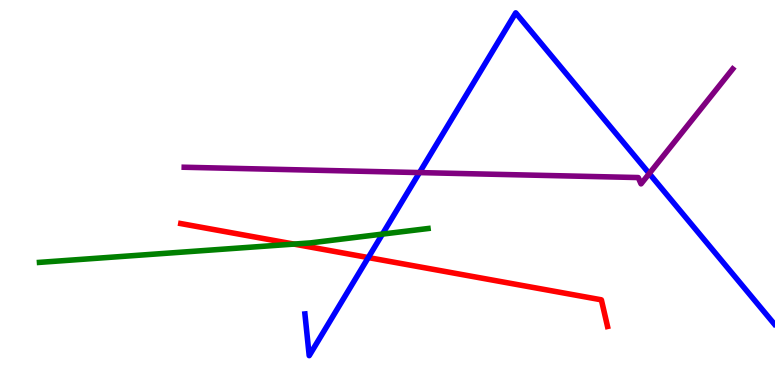[{'lines': ['blue', 'red'], 'intersections': [{'x': 4.75, 'y': 3.31}]}, {'lines': ['green', 'red'], 'intersections': [{'x': 3.79, 'y': 3.66}]}, {'lines': ['purple', 'red'], 'intersections': []}, {'lines': ['blue', 'green'], 'intersections': [{'x': 4.93, 'y': 3.92}]}, {'lines': ['blue', 'purple'], 'intersections': [{'x': 5.41, 'y': 5.52}, {'x': 8.38, 'y': 5.49}]}, {'lines': ['green', 'purple'], 'intersections': []}]